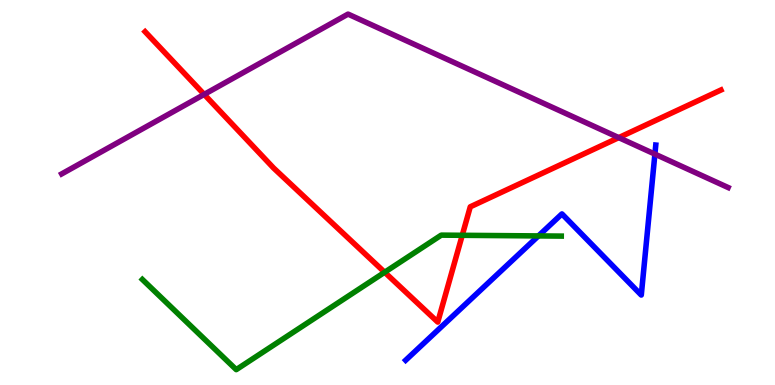[{'lines': ['blue', 'red'], 'intersections': []}, {'lines': ['green', 'red'], 'intersections': [{'x': 4.96, 'y': 2.93}, {'x': 5.96, 'y': 3.89}]}, {'lines': ['purple', 'red'], 'intersections': [{'x': 2.63, 'y': 7.55}, {'x': 7.98, 'y': 6.43}]}, {'lines': ['blue', 'green'], 'intersections': [{'x': 6.95, 'y': 3.87}]}, {'lines': ['blue', 'purple'], 'intersections': [{'x': 8.45, 'y': 6.0}]}, {'lines': ['green', 'purple'], 'intersections': []}]